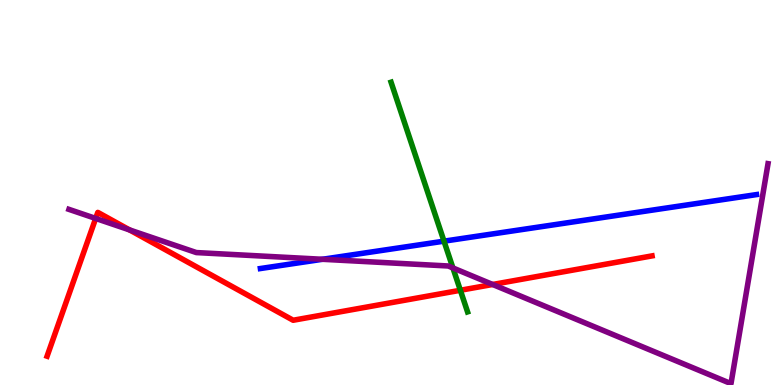[{'lines': ['blue', 'red'], 'intersections': []}, {'lines': ['green', 'red'], 'intersections': [{'x': 5.94, 'y': 2.46}]}, {'lines': ['purple', 'red'], 'intersections': [{'x': 1.23, 'y': 4.33}, {'x': 1.67, 'y': 4.03}, {'x': 6.36, 'y': 2.61}]}, {'lines': ['blue', 'green'], 'intersections': [{'x': 5.73, 'y': 3.74}]}, {'lines': ['blue', 'purple'], 'intersections': [{'x': 4.16, 'y': 3.27}]}, {'lines': ['green', 'purple'], 'intersections': [{'x': 5.84, 'y': 3.04}]}]